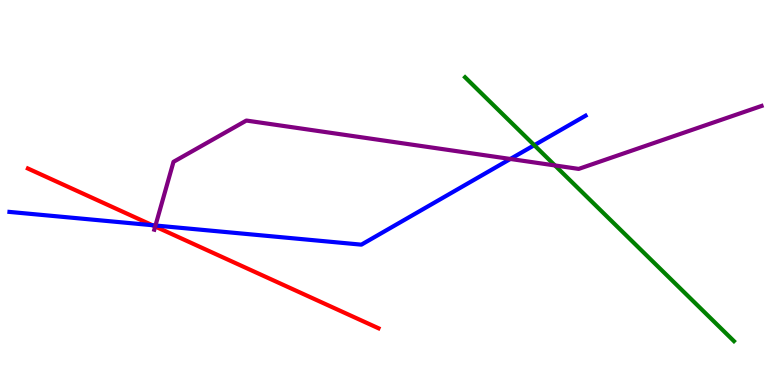[{'lines': ['blue', 'red'], 'intersections': [{'x': 1.97, 'y': 4.15}]}, {'lines': ['green', 'red'], 'intersections': []}, {'lines': ['purple', 'red'], 'intersections': [{'x': 2.0, 'y': 4.12}]}, {'lines': ['blue', 'green'], 'intersections': [{'x': 6.89, 'y': 6.23}]}, {'lines': ['blue', 'purple'], 'intersections': [{'x': 2.01, 'y': 4.14}, {'x': 6.59, 'y': 5.87}]}, {'lines': ['green', 'purple'], 'intersections': [{'x': 7.16, 'y': 5.7}]}]